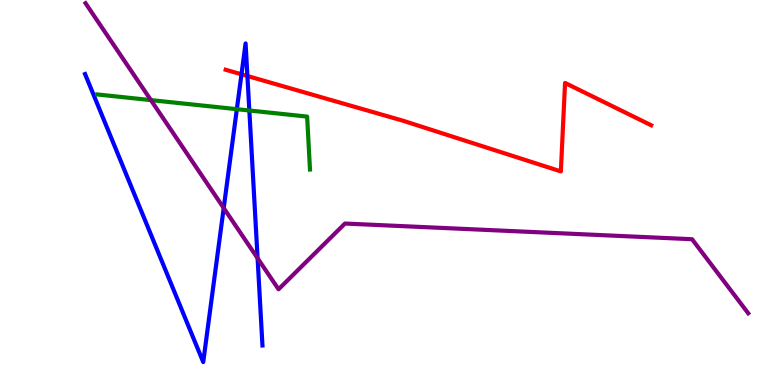[{'lines': ['blue', 'red'], 'intersections': [{'x': 3.12, 'y': 8.07}, {'x': 3.19, 'y': 8.03}]}, {'lines': ['green', 'red'], 'intersections': []}, {'lines': ['purple', 'red'], 'intersections': []}, {'lines': ['blue', 'green'], 'intersections': [{'x': 3.06, 'y': 7.16}, {'x': 3.22, 'y': 7.13}]}, {'lines': ['blue', 'purple'], 'intersections': [{'x': 2.89, 'y': 4.6}, {'x': 3.32, 'y': 3.29}]}, {'lines': ['green', 'purple'], 'intersections': [{'x': 1.95, 'y': 7.4}]}]